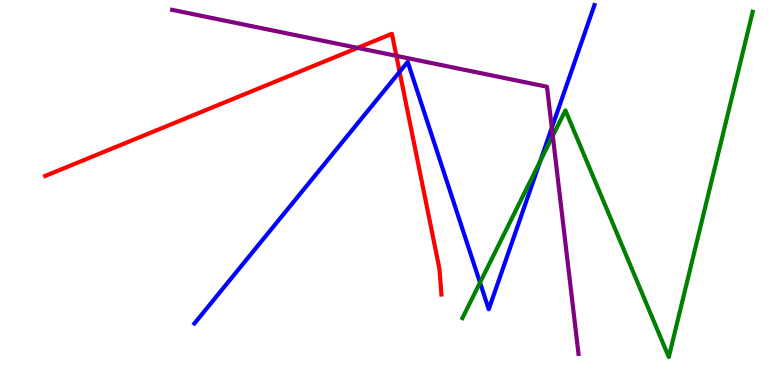[{'lines': ['blue', 'red'], 'intersections': [{'x': 5.16, 'y': 8.13}]}, {'lines': ['green', 'red'], 'intersections': []}, {'lines': ['purple', 'red'], 'intersections': [{'x': 4.61, 'y': 8.76}, {'x': 5.11, 'y': 8.55}]}, {'lines': ['blue', 'green'], 'intersections': [{'x': 6.19, 'y': 2.66}, {'x': 6.97, 'y': 5.81}]}, {'lines': ['blue', 'purple'], 'intersections': [{'x': 7.12, 'y': 6.68}]}, {'lines': ['green', 'purple'], 'intersections': [{'x': 7.13, 'y': 6.47}]}]